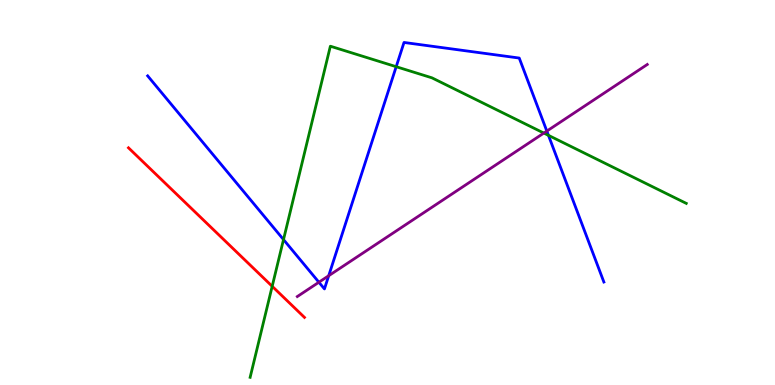[{'lines': ['blue', 'red'], 'intersections': []}, {'lines': ['green', 'red'], 'intersections': [{'x': 3.51, 'y': 2.56}]}, {'lines': ['purple', 'red'], 'intersections': []}, {'lines': ['blue', 'green'], 'intersections': [{'x': 3.66, 'y': 3.78}, {'x': 5.11, 'y': 8.27}, {'x': 7.08, 'y': 6.48}]}, {'lines': ['blue', 'purple'], 'intersections': [{'x': 4.11, 'y': 2.67}, {'x': 4.24, 'y': 2.84}, {'x': 7.06, 'y': 6.6}]}, {'lines': ['green', 'purple'], 'intersections': [{'x': 7.02, 'y': 6.54}]}]